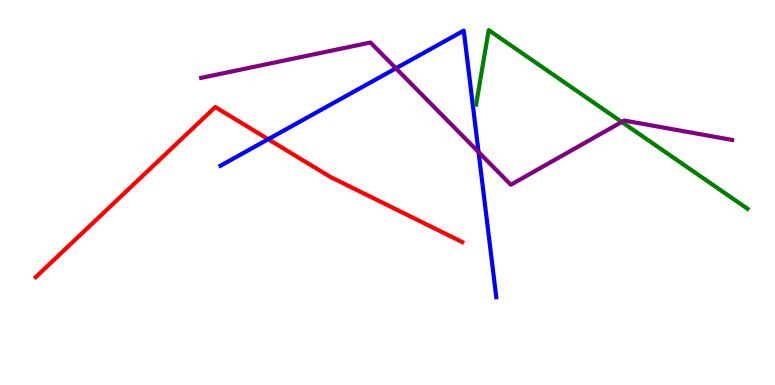[{'lines': ['blue', 'red'], 'intersections': [{'x': 3.46, 'y': 6.38}]}, {'lines': ['green', 'red'], 'intersections': []}, {'lines': ['purple', 'red'], 'intersections': []}, {'lines': ['blue', 'green'], 'intersections': []}, {'lines': ['blue', 'purple'], 'intersections': [{'x': 5.11, 'y': 8.23}, {'x': 6.17, 'y': 6.05}]}, {'lines': ['green', 'purple'], 'intersections': [{'x': 8.02, 'y': 6.83}]}]